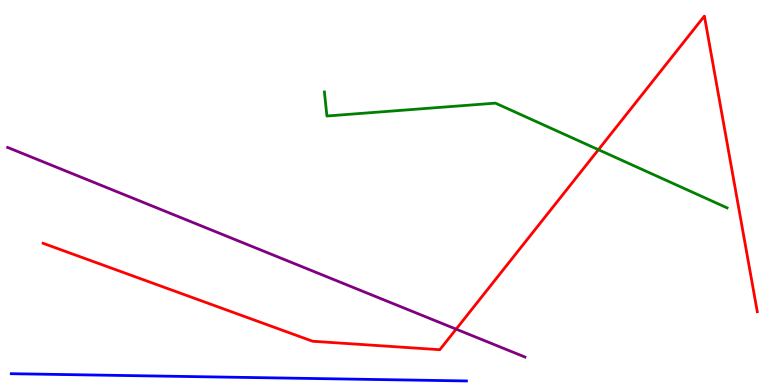[{'lines': ['blue', 'red'], 'intersections': []}, {'lines': ['green', 'red'], 'intersections': [{'x': 7.72, 'y': 6.11}]}, {'lines': ['purple', 'red'], 'intersections': [{'x': 5.89, 'y': 1.45}]}, {'lines': ['blue', 'green'], 'intersections': []}, {'lines': ['blue', 'purple'], 'intersections': []}, {'lines': ['green', 'purple'], 'intersections': []}]